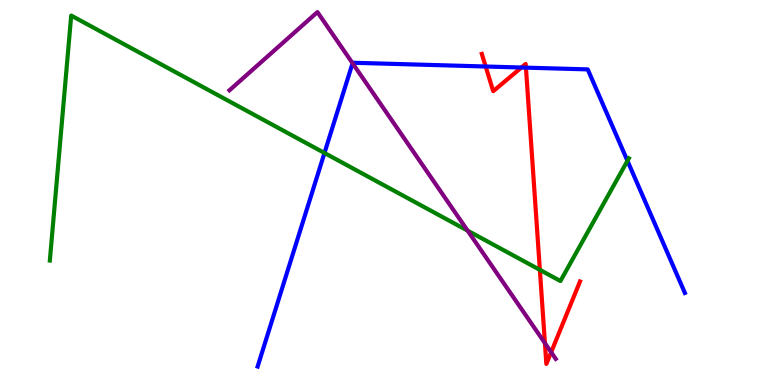[{'lines': ['blue', 'red'], 'intersections': [{'x': 6.27, 'y': 8.27}, {'x': 6.73, 'y': 8.25}, {'x': 6.79, 'y': 8.24}]}, {'lines': ['green', 'red'], 'intersections': [{'x': 6.97, 'y': 2.99}]}, {'lines': ['purple', 'red'], 'intersections': [{'x': 7.03, 'y': 1.09}, {'x': 7.11, 'y': 0.852}]}, {'lines': ['blue', 'green'], 'intersections': [{'x': 4.19, 'y': 6.03}, {'x': 8.1, 'y': 5.82}]}, {'lines': ['blue', 'purple'], 'intersections': [{'x': 4.55, 'y': 8.36}]}, {'lines': ['green', 'purple'], 'intersections': [{'x': 6.03, 'y': 4.01}]}]